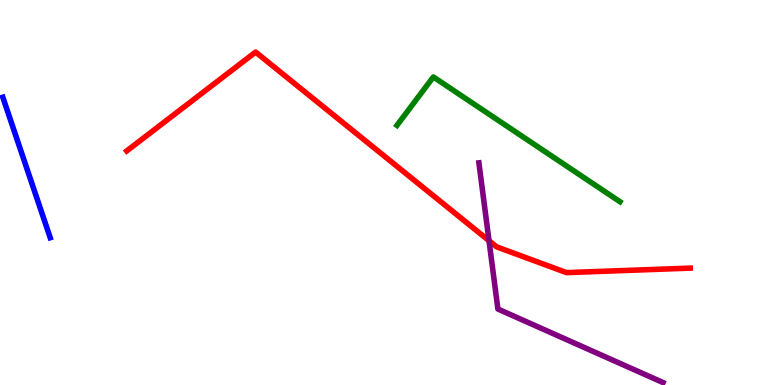[{'lines': ['blue', 'red'], 'intersections': []}, {'lines': ['green', 'red'], 'intersections': []}, {'lines': ['purple', 'red'], 'intersections': [{'x': 6.31, 'y': 3.75}]}, {'lines': ['blue', 'green'], 'intersections': []}, {'lines': ['blue', 'purple'], 'intersections': []}, {'lines': ['green', 'purple'], 'intersections': []}]